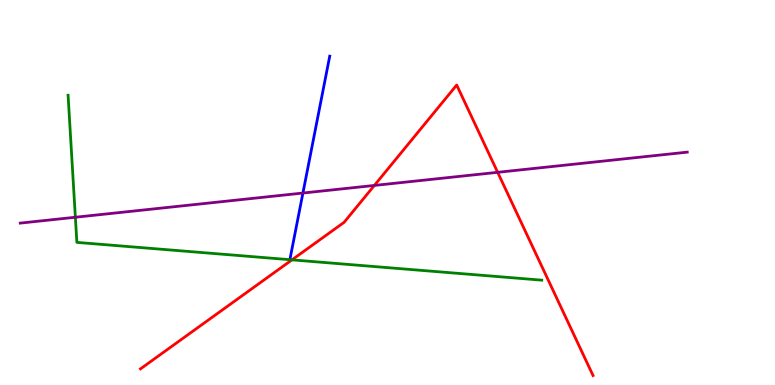[{'lines': ['blue', 'red'], 'intersections': []}, {'lines': ['green', 'red'], 'intersections': [{'x': 3.77, 'y': 3.25}]}, {'lines': ['purple', 'red'], 'intersections': [{'x': 4.83, 'y': 5.18}, {'x': 6.42, 'y': 5.52}]}, {'lines': ['blue', 'green'], 'intersections': []}, {'lines': ['blue', 'purple'], 'intersections': [{'x': 3.91, 'y': 4.99}]}, {'lines': ['green', 'purple'], 'intersections': [{'x': 0.972, 'y': 4.36}]}]